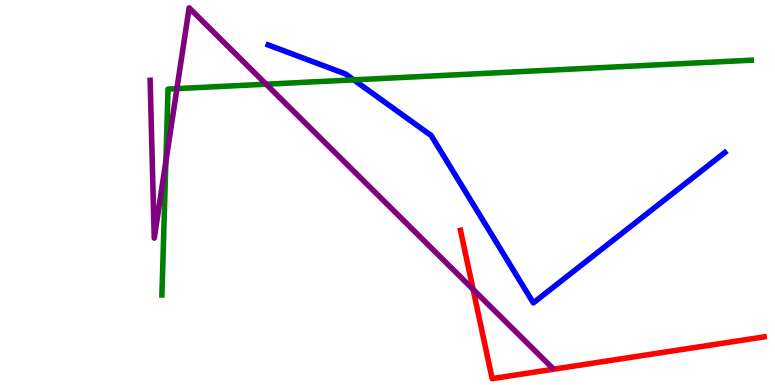[{'lines': ['blue', 'red'], 'intersections': []}, {'lines': ['green', 'red'], 'intersections': []}, {'lines': ['purple', 'red'], 'intersections': [{'x': 6.1, 'y': 2.48}]}, {'lines': ['blue', 'green'], 'intersections': [{'x': 4.56, 'y': 7.93}]}, {'lines': ['blue', 'purple'], 'intersections': []}, {'lines': ['green', 'purple'], 'intersections': [{'x': 2.14, 'y': 5.81}, {'x': 2.28, 'y': 7.7}, {'x': 3.43, 'y': 7.81}]}]